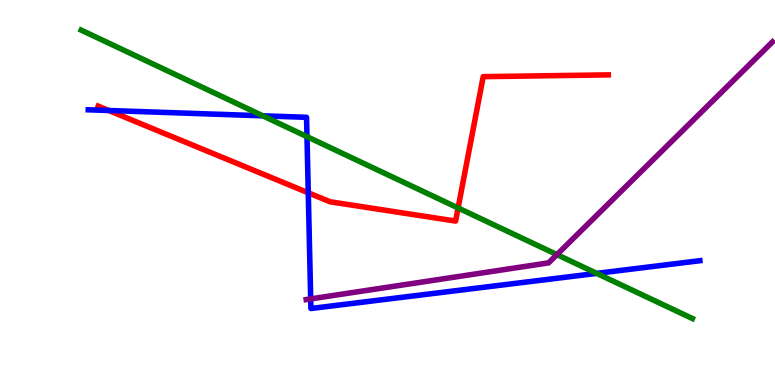[{'lines': ['blue', 'red'], 'intersections': [{'x': 1.4, 'y': 7.13}, {'x': 3.98, 'y': 4.99}]}, {'lines': ['green', 'red'], 'intersections': [{'x': 5.91, 'y': 4.6}]}, {'lines': ['purple', 'red'], 'intersections': []}, {'lines': ['blue', 'green'], 'intersections': [{'x': 3.39, 'y': 6.99}, {'x': 3.96, 'y': 6.45}, {'x': 7.7, 'y': 2.9}]}, {'lines': ['blue', 'purple'], 'intersections': [{'x': 4.01, 'y': 2.24}]}, {'lines': ['green', 'purple'], 'intersections': [{'x': 7.19, 'y': 3.39}]}]